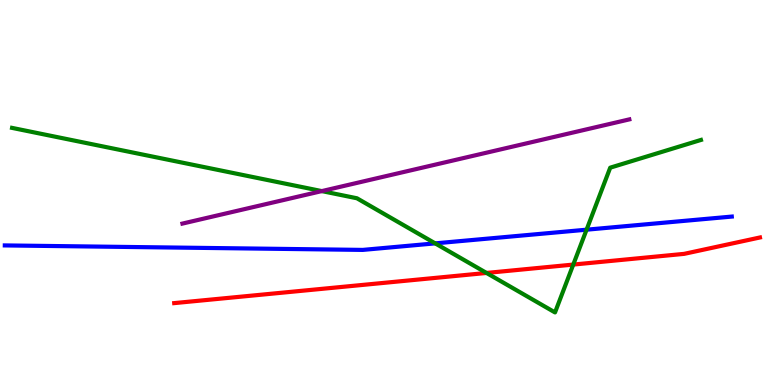[{'lines': ['blue', 'red'], 'intersections': []}, {'lines': ['green', 'red'], 'intersections': [{'x': 6.28, 'y': 2.91}, {'x': 7.4, 'y': 3.13}]}, {'lines': ['purple', 'red'], 'intersections': []}, {'lines': ['blue', 'green'], 'intersections': [{'x': 5.62, 'y': 3.68}, {'x': 7.57, 'y': 4.03}]}, {'lines': ['blue', 'purple'], 'intersections': []}, {'lines': ['green', 'purple'], 'intersections': [{'x': 4.15, 'y': 5.04}]}]